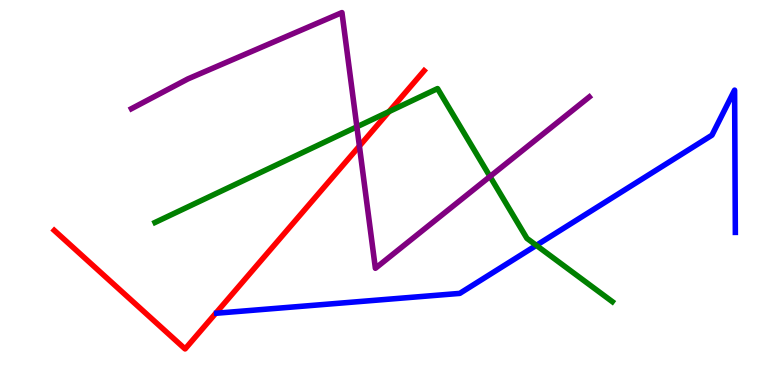[{'lines': ['blue', 'red'], 'intersections': []}, {'lines': ['green', 'red'], 'intersections': [{'x': 5.02, 'y': 7.1}]}, {'lines': ['purple', 'red'], 'intersections': [{'x': 4.64, 'y': 6.21}]}, {'lines': ['blue', 'green'], 'intersections': [{'x': 6.92, 'y': 3.63}]}, {'lines': ['blue', 'purple'], 'intersections': []}, {'lines': ['green', 'purple'], 'intersections': [{'x': 4.6, 'y': 6.71}, {'x': 6.32, 'y': 5.42}]}]